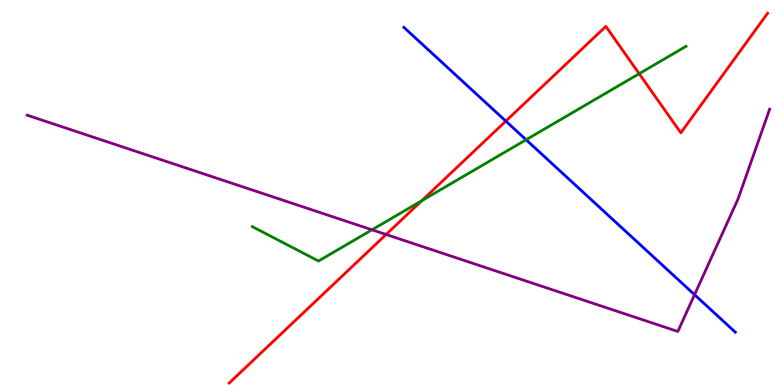[{'lines': ['blue', 'red'], 'intersections': [{'x': 6.53, 'y': 6.85}]}, {'lines': ['green', 'red'], 'intersections': [{'x': 5.44, 'y': 4.79}, {'x': 8.25, 'y': 8.09}]}, {'lines': ['purple', 'red'], 'intersections': [{'x': 4.98, 'y': 3.91}]}, {'lines': ['blue', 'green'], 'intersections': [{'x': 6.79, 'y': 6.37}]}, {'lines': ['blue', 'purple'], 'intersections': [{'x': 8.96, 'y': 2.35}]}, {'lines': ['green', 'purple'], 'intersections': [{'x': 4.8, 'y': 4.03}]}]